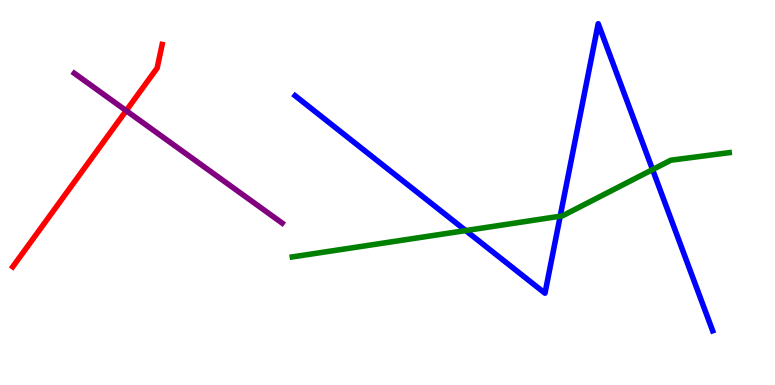[{'lines': ['blue', 'red'], 'intersections': []}, {'lines': ['green', 'red'], 'intersections': []}, {'lines': ['purple', 'red'], 'intersections': [{'x': 1.63, 'y': 7.13}]}, {'lines': ['blue', 'green'], 'intersections': [{'x': 6.01, 'y': 4.01}, {'x': 7.23, 'y': 4.38}, {'x': 8.42, 'y': 5.6}]}, {'lines': ['blue', 'purple'], 'intersections': []}, {'lines': ['green', 'purple'], 'intersections': []}]